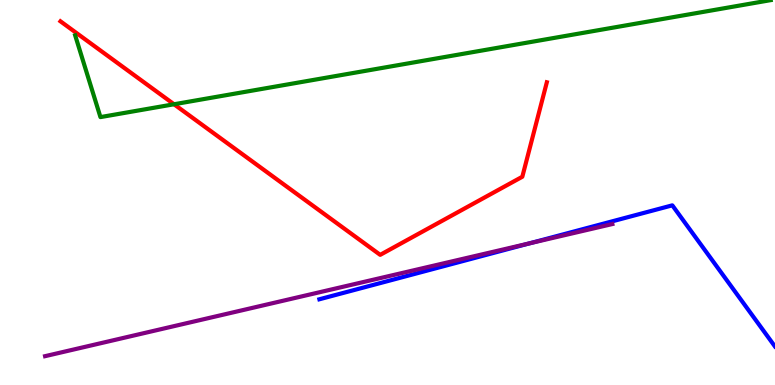[{'lines': ['blue', 'red'], 'intersections': []}, {'lines': ['green', 'red'], 'intersections': [{'x': 2.25, 'y': 7.29}]}, {'lines': ['purple', 'red'], 'intersections': []}, {'lines': ['blue', 'green'], 'intersections': []}, {'lines': ['blue', 'purple'], 'intersections': [{'x': 6.83, 'y': 3.68}]}, {'lines': ['green', 'purple'], 'intersections': []}]